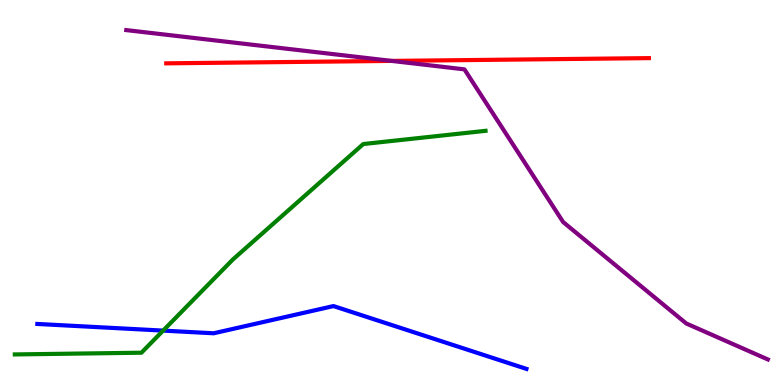[{'lines': ['blue', 'red'], 'intersections': []}, {'lines': ['green', 'red'], 'intersections': []}, {'lines': ['purple', 'red'], 'intersections': [{'x': 5.05, 'y': 8.42}]}, {'lines': ['blue', 'green'], 'intersections': [{'x': 2.1, 'y': 1.41}]}, {'lines': ['blue', 'purple'], 'intersections': []}, {'lines': ['green', 'purple'], 'intersections': []}]